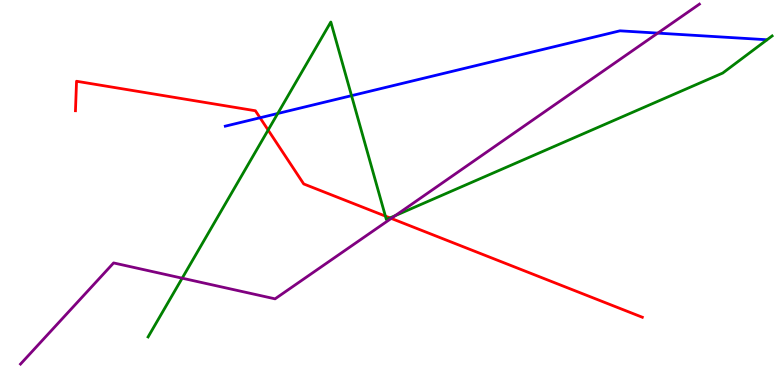[{'lines': ['blue', 'red'], 'intersections': [{'x': 3.36, 'y': 6.94}]}, {'lines': ['green', 'red'], 'intersections': [{'x': 3.46, 'y': 6.62}, {'x': 4.97, 'y': 4.39}, {'x': 5.03, 'y': 4.34}]}, {'lines': ['purple', 'red'], 'intersections': [{'x': 5.05, 'y': 4.33}]}, {'lines': ['blue', 'green'], 'intersections': [{'x': 3.58, 'y': 7.05}, {'x': 4.54, 'y': 7.52}]}, {'lines': ['blue', 'purple'], 'intersections': [{'x': 8.49, 'y': 9.14}]}, {'lines': ['green', 'purple'], 'intersections': [{'x': 2.35, 'y': 2.77}, {'x': 5.1, 'y': 4.4}]}]